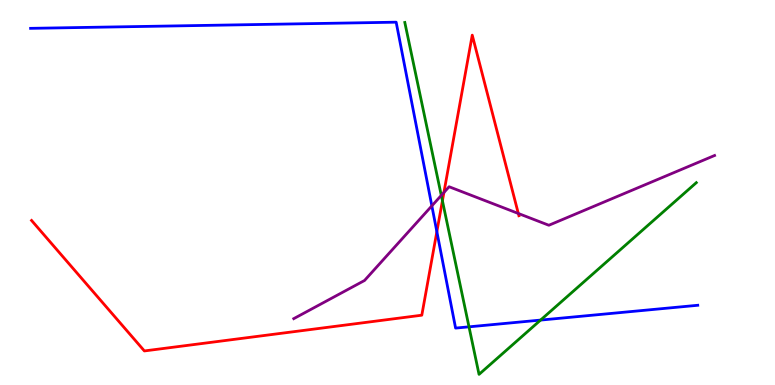[{'lines': ['blue', 'red'], 'intersections': [{'x': 5.64, 'y': 3.98}]}, {'lines': ['green', 'red'], 'intersections': [{'x': 5.71, 'y': 4.79}]}, {'lines': ['purple', 'red'], 'intersections': [{'x': 5.73, 'y': 5.0}, {'x': 6.69, 'y': 4.46}]}, {'lines': ['blue', 'green'], 'intersections': [{'x': 6.05, 'y': 1.51}, {'x': 6.98, 'y': 1.69}]}, {'lines': ['blue', 'purple'], 'intersections': [{'x': 5.57, 'y': 4.65}]}, {'lines': ['green', 'purple'], 'intersections': [{'x': 5.69, 'y': 4.92}]}]